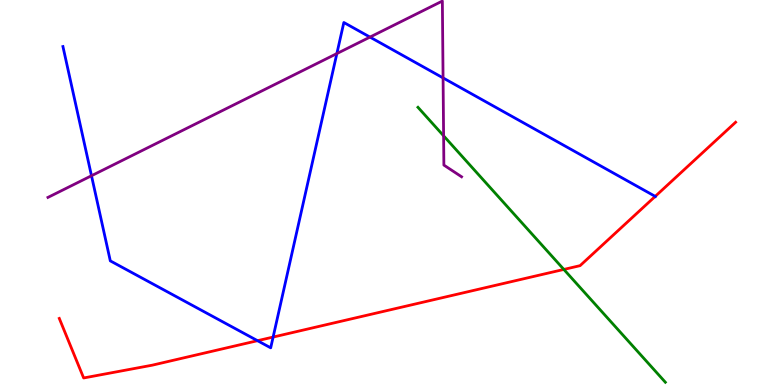[{'lines': ['blue', 'red'], 'intersections': [{'x': 3.32, 'y': 1.15}, {'x': 3.52, 'y': 1.25}, {'x': 8.45, 'y': 4.9}]}, {'lines': ['green', 'red'], 'intersections': [{'x': 7.28, 'y': 3.0}]}, {'lines': ['purple', 'red'], 'intersections': []}, {'lines': ['blue', 'green'], 'intersections': []}, {'lines': ['blue', 'purple'], 'intersections': [{'x': 1.18, 'y': 5.44}, {'x': 4.35, 'y': 8.61}, {'x': 4.77, 'y': 9.04}, {'x': 5.72, 'y': 7.98}]}, {'lines': ['green', 'purple'], 'intersections': [{'x': 5.72, 'y': 6.47}]}]